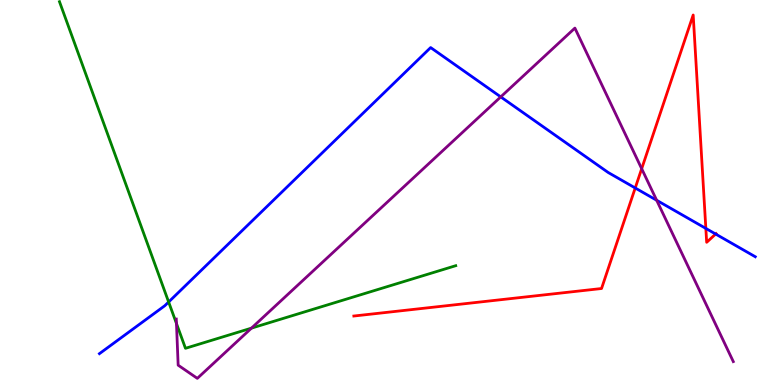[{'lines': ['blue', 'red'], 'intersections': [{'x': 8.2, 'y': 5.12}, {'x': 9.11, 'y': 4.07}, {'x': 9.23, 'y': 3.92}]}, {'lines': ['green', 'red'], 'intersections': []}, {'lines': ['purple', 'red'], 'intersections': [{'x': 8.28, 'y': 5.62}]}, {'lines': ['blue', 'green'], 'intersections': [{'x': 2.18, 'y': 2.16}]}, {'lines': ['blue', 'purple'], 'intersections': [{'x': 6.46, 'y': 7.48}, {'x': 8.47, 'y': 4.8}]}, {'lines': ['green', 'purple'], 'intersections': [{'x': 2.28, 'y': 1.6}, {'x': 3.24, 'y': 1.48}]}]